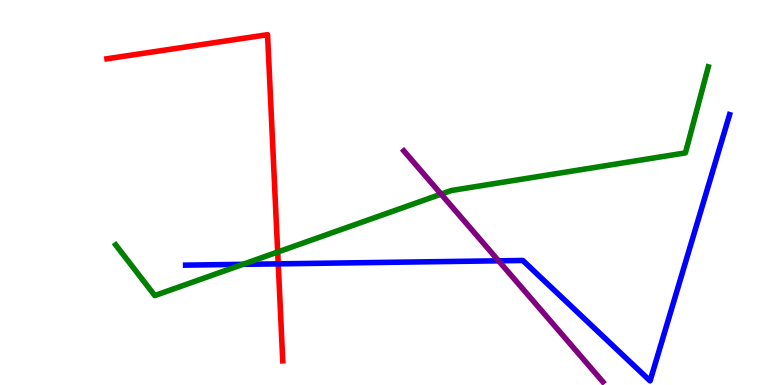[{'lines': ['blue', 'red'], 'intersections': [{'x': 3.59, 'y': 3.15}]}, {'lines': ['green', 'red'], 'intersections': [{'x': 3.58, 'y': 3.45}]}, {'lines': ['purple', 'red'], 'intersections': []}, {'lines': ['blue', 'green'], 'intersections': [{'x': 3.13, 'y': 3.13}]}, {'lines': ['blue', 'purple'], 'intersections': [{'x': 6.43, 'y': 3.23}]}, {'lines': ['green', 'purple'], 'intersections': [{'x': 5.69, 'y': 4.96}]}]